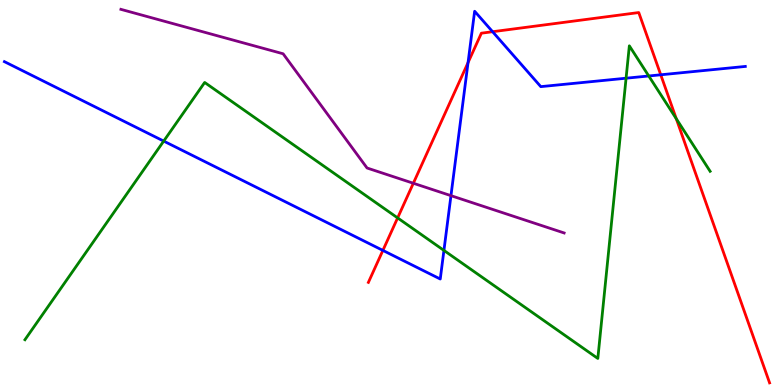[{'lines': ['blue', 'red'], 'intersections': [{'x': 4.94, 'y': 3.5}, {'x': 6.04, 'y': 8.37}, {'x': 6.36, 'y': 9.18}, {'x': 8.53, 'y': 8.06}]}, {'lines': ['green', 'red'], 'intersections': [{'x': 5.13, 'y': 4.34}, {'x': 8.73, 'y': 6.92}]}, {'lines': ['purple', 'red'], 'intersections': [{'x': 5.33, 'y': 5.24}]}, {'lines': ['blue', 'green'], 'intersections': [{'x': 2.11, 'y': 6.34}, {'x': 5.73, 'y': 3.5}, {'x': 8.08, 'y': 7.97}, {'x': 8.37, 'y': 8.03}]}, {'lines': ['blue', 'purple'], 'intersections': [{'x': 5.82, 'y': 4.92}]}, {'lines': ['green', 'purple'], 'intersections': []}]